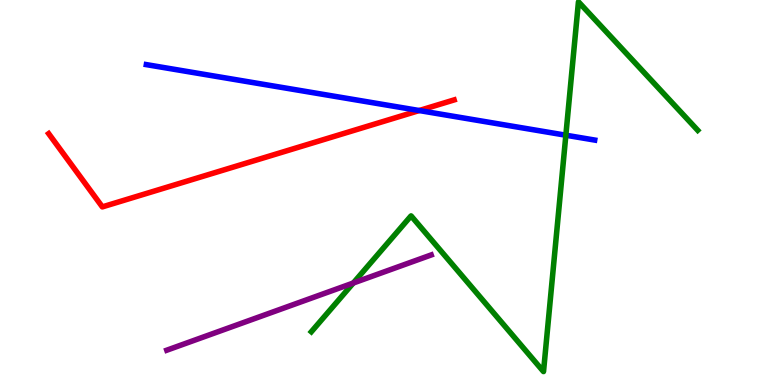[{'lines': ['blue', 'red'], 'intersections': [{'x': 5.41, 'y': 7.13}]}, {'lines': ['green', 'red'], 'intersections': []}, {'lines': ['purple', 'red'], 'intersections': []}, {'lines': ['blue', 'green'], 'intersections': [{'x': 7.3, 'y': 6.49}]}, {'lines': ['blue', 'purple'], 'intersections': []}, {'lines': ['green', 'purple'], 'intersections': [{'x': 4.56, 'y': 2.65}]}]